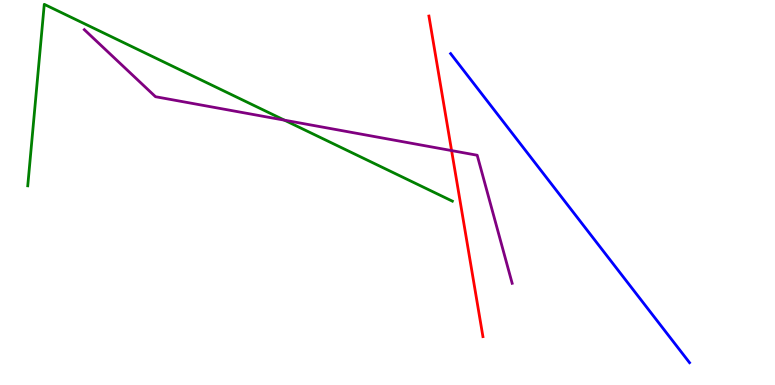[{'lines': ['blue', 'red'], 'intersections': []}, {'lines': ['green', 'red'], 'intersections': []}, {'lines': ['purple', 'red'], 'intersections': [{'x': 5.83, 'y': 6.09}]}, {'lines': ['blue', 'green'], 'intersections': []}, {'lines': ['blue', 'purple'], 'intersections': []}, {'lines': ['green', 'purple'], 'intersections': [{'x': 3.67, 'y': 6.88}]}]